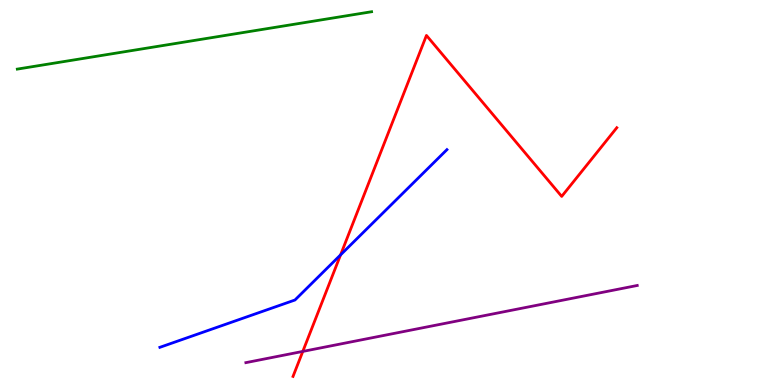[{'lines': ['blue', 'red'], 'intersections': [{'x': 4.39, 'y': 3.38}]}, {'lines': ['green', 'red'], 'intersections': []}, {'lines': ['purple', 'red'], 'intersections': [{'x': 3.91, 'y': 0.872}]}, {'lines': ['blue', 'green'], 'intersections': []}, {'lines': ['blue', 'purple'], 'intersections': []}, {'lines': ['green', 'purple'], 'intersections': []}]